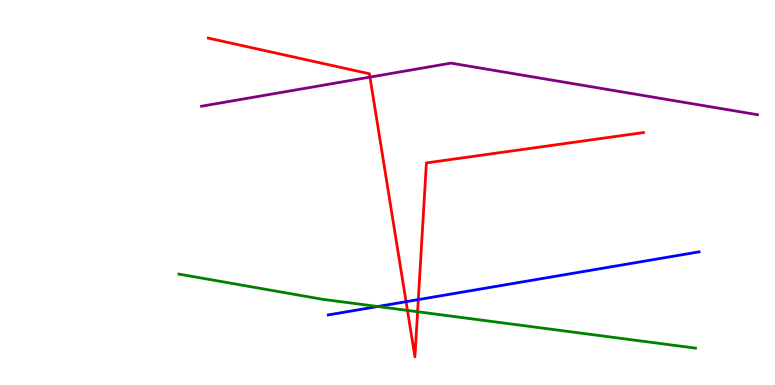[{'lines': ['blue', 'red'], 'intersections': [{'x': 5.24, 'y': 2.16}, {'x': 5.4, 'y': 2.22}]}, {'lines': ['green', 'red'], 'intersections': [{'x': 5.26, 'y': 1.94}, {'x': 5.39, 'y': 1.9}]}, {'lines': ['purple', 'red'], 'intersections': [{'x': 4.77, 'y': 8.0}]}, {'lines': ['blue', 'green'], 'intersections': [{'x': 4.87, 'y': 2.04}]}, {'lines': ['blue', 'purple'], 'intersections': []}, {'lines': ['green', 'purple'], 'intersections': []}]